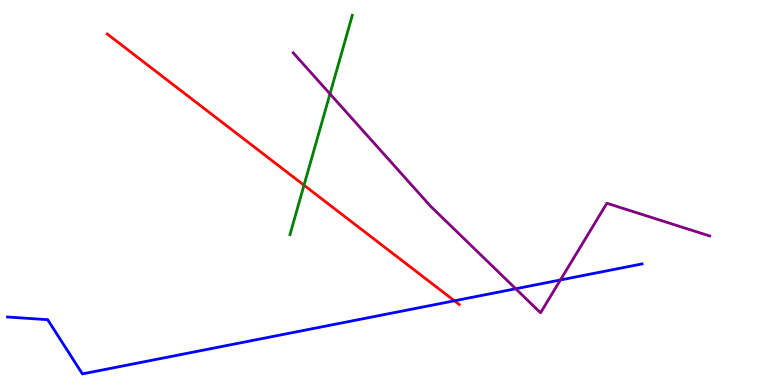[{'lines': ['blue', 'red'], 'intersections': [{'x': 5.86, 'y': 2.19}]}, {'lines': ['green', 'red'], 'intersections': [{'x': 3.92, 'y': 5.19}]}, {'lines': ['purple', 'red'], 'intersections': []}, {'lines': ['blue', 'green'], 'intersections': []}, {'lines': ['blue', 'purple'], 'intersections': [{'x': 6.65, 'y': 2.5}, {'x': 7.23, 'y': 2.73}]}, {'lines': ['green', 'purple'], 'intersections': [{'x': 4.26, 'y': 7.56}]}]